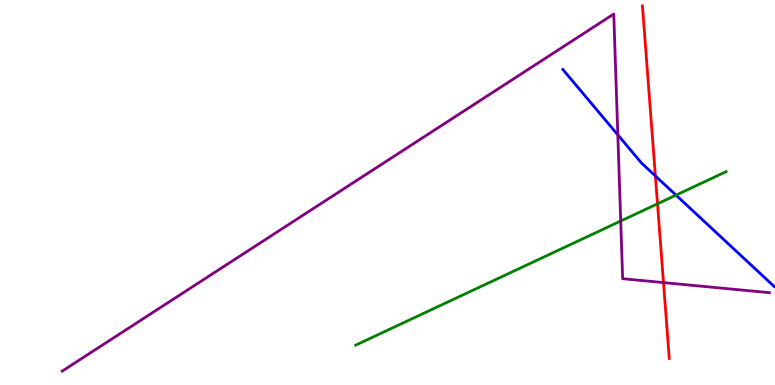[{'lines': ['blue', 'red'], 'intersections': [{'x': 8.46, 'y': 5.43}]}, {'lines': ['green', 'red'], 'intersections': [{'x': 8.48, 'y': 4.71}]}, {'lines': ['purple', 'red'], 'intersections': [{'x': 8.56, 'y': 2.66}]}, {'lines': ['blue', 'green'], 'intersections': [{'x': 8.72, 'y': 4.93}]}, {'lines': ['blue', 'purple'], 'intersections': [{'x': 7.97, 'y': 6.5}]}, {'lines': ['green', 'purple'], 'intersections': [{'x': 8.01, 'y': 4.26}]}]